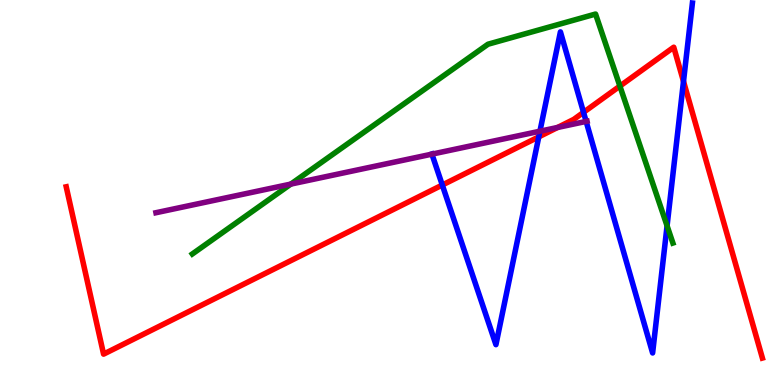[{'lines': ['blue', 'red'], 'intersections': [{'x': 5.71, 'y': 5.19}, {'x': 6.95, 'y': 6.45}, {'x': 7.53, 'y': 7.08}, {'x': 8.82, 'y': 7.89}]}, {'lines': ['green', 'red'], 'intersections': [{'x': 8.0, 'y': 7.76}]}, {'lines': ['purple', 'red'], 'intersections': [{'x': 7.19, 'y': 6.69}]}, {'lines': ['blue', 'green'], 'intersections': [{'x': 8.61, 'y': 4.13}]}, {'lines': ['blue', 'purple'], 'intersections': [{'x': 5.57, 'y': 6.0}, {'x': 6.97, 'y': 6.59}, {'x': 7.56, 'y': 6.85}]}, {'lines': ['green', 'purple'], 'intersections': [{'x': 3.75, 'y': 5.22}]}]